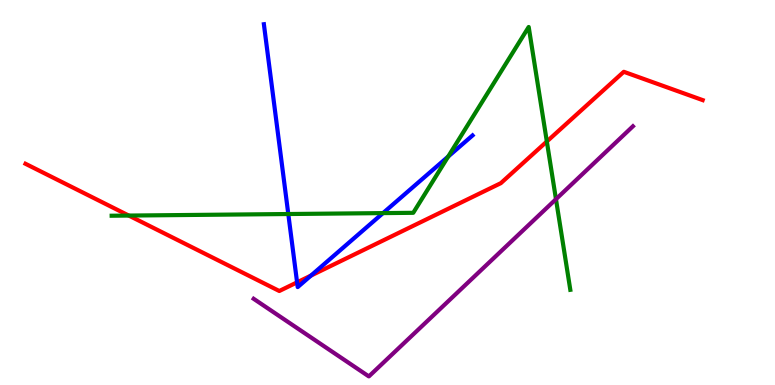[{'lines': ['blue', 'red'], 'intersections': [{'x': 3.83, 'y': 2.67}, {'x': 4.01, 'y': 2.84}]}, {'lines': ['green', 'red'], 'intersections': [{'x': 1.66, 'y': 4.4}, {'x': 7.06, 'y': 6.32}]}, {'lines': ['purple', 'red'], 'intersections': []}, {'lines': ['blue', 'green'], 'intersections': [{'x': 3.72, 'y': 4.44}, {'x': 4.94, 'y': 4.46}, {'x': 5.78, 'y': 5.93}]}, {'lines': ['blue', 'purple'], 'intersections': []}, {'lines': ['green', 'purple'], 'intersections': [{'x': 7.17, 'y': 4.83}]}]